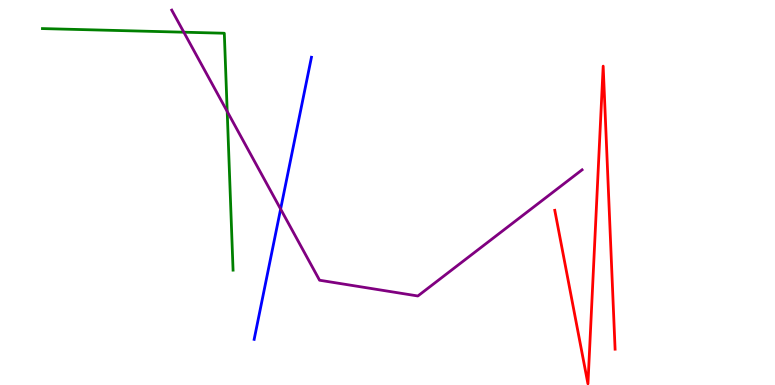[{'lines': ['blue', 'red'], 'intersections': []}, {'lines': ['green', 'red'], 'intersections': []}, {'lines': ['purple', 'red'], 'intersections': []}, {'lines': ['blue', 'green'], 'intersections': []}, {'lines': ['blue', 'purple'], 'intersections': [{'x': 3.62, 'y': 4.57}]}, {'lines': ['green', 'purple'], 'intersections': [{'x': 2.37, 'y': 9.16}, {'x': 2.93, 'y': 7.11}]}]